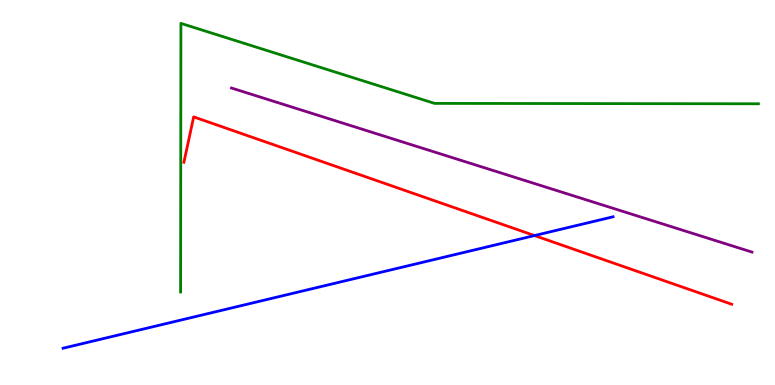[{'lines': ['blue', 'red'], 'intersections': [{'x': 6.9, 'y': 3.88}]}, {'lines': ['green', 'red'], 'intersections': []}, {'lines': ['purple', 'red'], 'intersections': []}, {'lines': ['blue', 'green'], 'intersections': []}, {'lines': ['blue', 'purple'], 'intersections': []}, {'lines': ['green', 'purple'], 'intersections': []}]